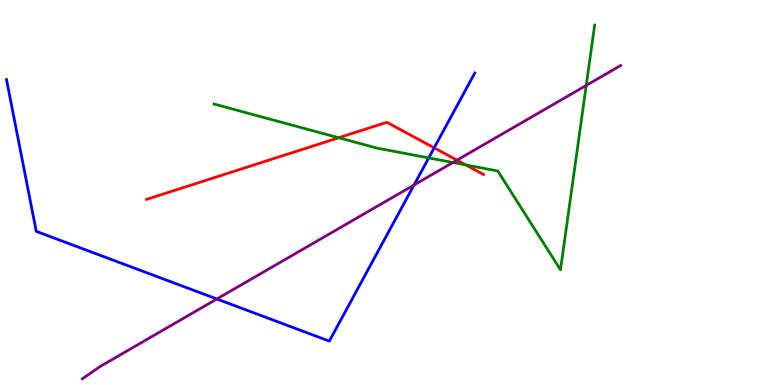[{'lines': ['blue', 'red'], 'intersections': [{'x': 5.6, 'y': 6.16}]}, {'lines': ['green', 'red'], 'intersections': [{'x': 4.37, 'y': 6.42}, {'x': 6.01, 'y': 5.72}]}, {'lines': ['purple', 'red'], 'intersections': [{'x': 5.9, 'y': 5.84}]}, {'lines': ['blue', 'green'], 'intersections': [{'x': 5.53, 'y': 5.9}]}, {'lines': ['blue', 'purple'], 'intersections': [{'x': 2.8, 'y': 2.23}, {'x': 5.34, 'y': 5.2}]}, {'lines': ['green', 'purple'], 'intersections': [{'x': 5.84, 'y': 5.78}, {'x': 7.56, 'y': 7.78}]}]